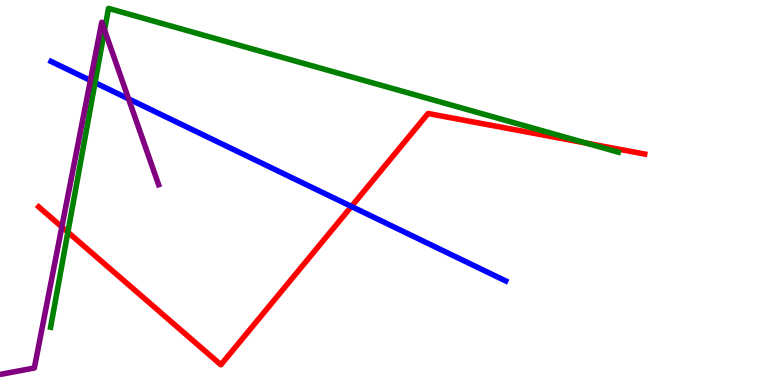[{'lines': ['blue', 'red'], 'intersections': [{'x': 4.53, 'y': 4.64}]}, {'lines': ['green', 'red'], 'intersections': [{'x': 0.876, 'y': 3.97}, {'x': 7.56, 'y': 6.28}]}, {'lines': ['purple', 'red'], 'intersections': [{'x': 0.798, 'y': 4.11}]}, {'lines': ['blue', 'green'], 'intersections': [{'x': 1.23, 'y': 7.85}]}, {'lines': ['blue', 'purple'], 'intersections': [{'x': 1.17, 'y': 7.91}, {'x': 1.66, 'y': 7.43}]}, {'lines': ['green', 'purple'], 'intersections': [{'x': 1.35, 'y': 9.22}]}]